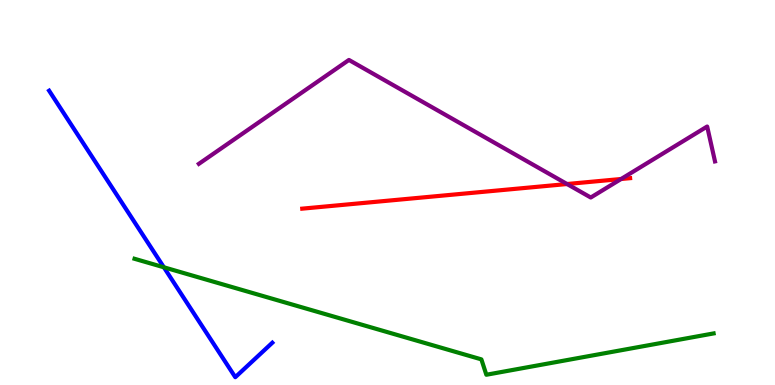[{'lines': ['blue', 'red'], 'intersections': []}, {'lines': ['green', 'red'], 'intersections': []}, {'lines': ['purple', 'red'], 'intersections': [{'x': 7.32, 'y': 5.22}, {'x': 8.01, 'y': 5.35}]}, {'lines': ['blue', 'green'], 'intersections': [{'x': 2.11, 'y': 3.06}]}, {'lines': ['blue', 'purple'], 'intersections': []}, {'lines': ['green', 'purple'], 'intersections': []}]